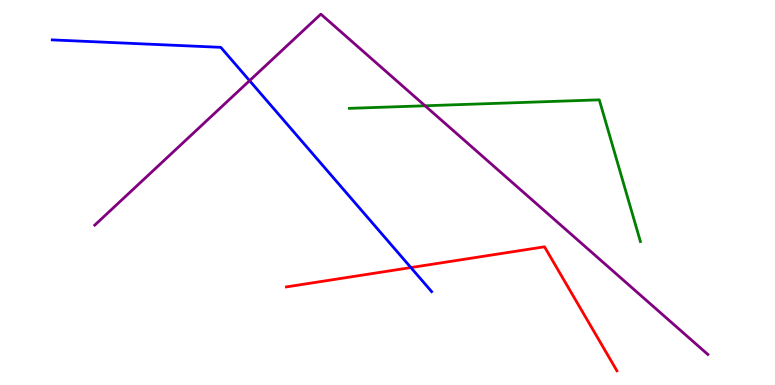[{'lines': ['blue', 'red'], 'intersections': [{'x': 5.3, 'y': 3.05}]}, {'lines': ['green', 'red'], 'intersections': []}, {'lines': ['purple', 'red'], 'intersections': []}, {'lines': ['blue', 'green'], 'intersections': []}, {'lines': ['blue', 'purple'], 'intersections': [{'x': 3.22, 'y': 7.9}]}, {'lines': ['green', 'purple'], 'intersections': [{'x': 5.48, 'y': 7.25}]}]